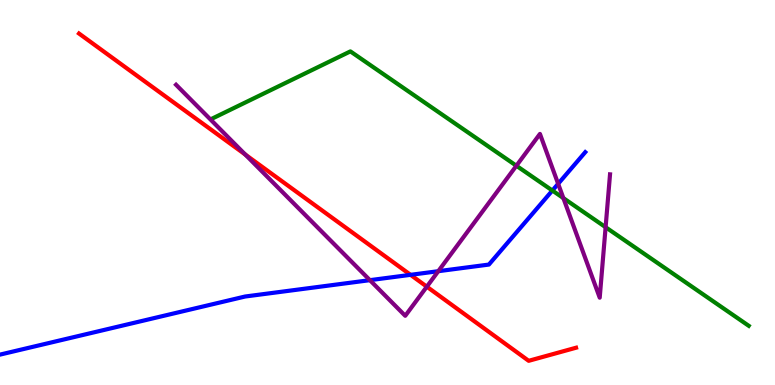[{'lines': ['blue', 'red'], 'intersections': [{'x': 5.3, 'y': 2.86}]}, {'lines': ['green', 'red'], 'intersections': []}, {'lines': ['purple', 'red'], 'intersections': [{'x': 3.16, 'y': 5.99}, {'x': 5.51, 'y': 2.55}]}, {'lines': ['blue', 'green'], 'intersections': [{'x': 7.13, 'y': 5.05}]}, {'lines': ['blue', 'purple'], 'intersections': [{'x': 4.77, 'y': 2.72}, {'x': 5.66, 'y': 2.96}, {'x': 7.2, 'y': 5.23}]}, {'lines': ['green', 'purple'], 'intersections': [{'x': 6.66, 'y': 5.7}, {'x': 7.27, 'y': 4.85}, {'x': 7.81, 'y': 4.1}]}]